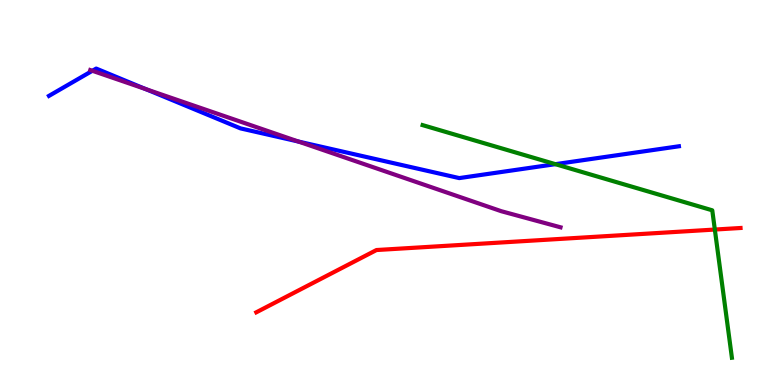[{'lines': ['blue', 'red'], 'intersections': []}, {'lines': ['green', 'red'], 'intersections': [{'x': 9.22, 'y': 4.04}]}, {'lines': ['purple', 'red'], 'intersections': []}, {'lines': ['blue', 'green'], 'intersections': [{'x': 7.17, 'y': 5.74}]}, {'lines': ['blue', 'purple'], 'intersections': [{'x': 1.19, 'y': 8.16}, {'x': 1.88, 'y': 7.69}, {'x': 3.85, 'y': 6.32}]}, {'lines': ['green', 'purple'], 'intersections': []}]